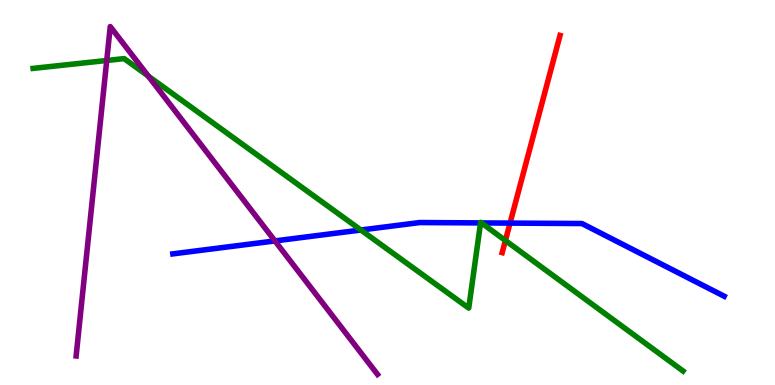[{'lines': ['blue', 'red'], 'intersections': [{'x': 6.58, 'y': 4.21}]}, {'lines': ['green', 'red'], 'intersections': [{'x': 6.52, 'y': 3.75}]}, {'lines': ['purple', 'red'], 'intersections': []}, {'lines': ['blue', 'green'], 'intersections': [{'x': 4.66, 'y': 4.03}, {'x': 6.2, 'y': 4.21}, {'x': 6.21, 'y': 4.21}]}, {'lines': ['blue', 'purple'], 'intersections': [{'x': 3.55, 'y': 3.74}]}, {'lines': ['green', 'purple'], 'intersections': [{'x': 1.38, 'y': 8.43}, {'x': 1.91, 'y': 8.02}]}]